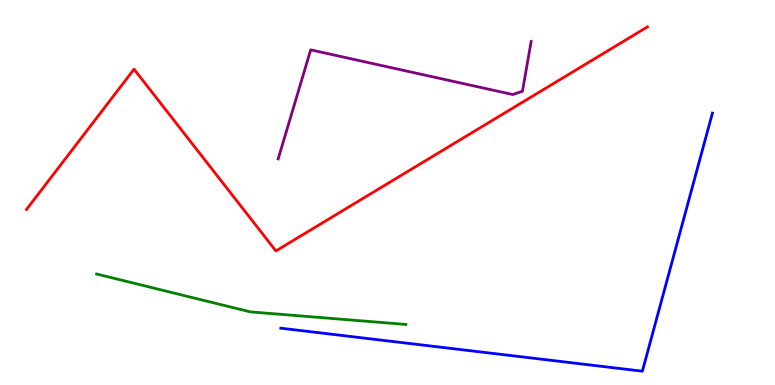[{'lines': ['blue', 'red'], 'intersections': []}, {'lines': ['green', 'red'], 'intersections': []}, {'lines': ['purple', 'red'], 'intersections': []}, {'lines': ['blue', 'green'], 'intersections': []}, {'lines': ['blue', 'purple'], 'intersections': []}, {'lines': ['green', 'purple'], 'intersections': []}]